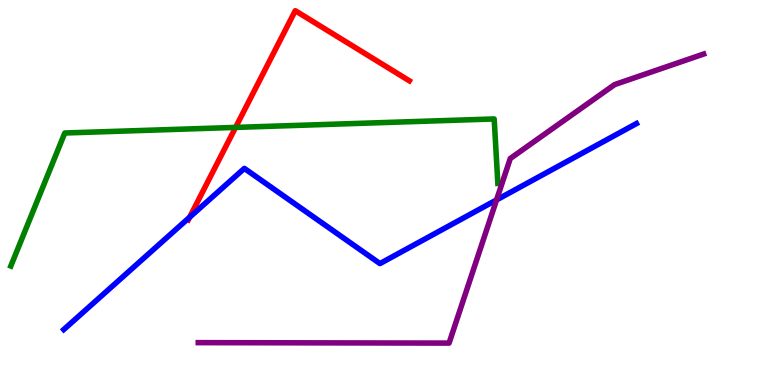[{'lines': ['blue', 'red'], 'intersections': [{'x': 2.45, 'y': 4.36}]}, {'lines': ['green', 'red'], 'intersections': [{'x': 3.04, 'y': 6.69}]}, {'lines': ['purple', 'red'], 'intersections': []}, {'lines': ['blue', 'green'], 'intersections': []}, {'lines': ['blue', 'purple'], 'intersections': [{'x': 6.41, 'y': 4.81}]}, {'lines': ['green', 'purple'], 'intersections': []}]